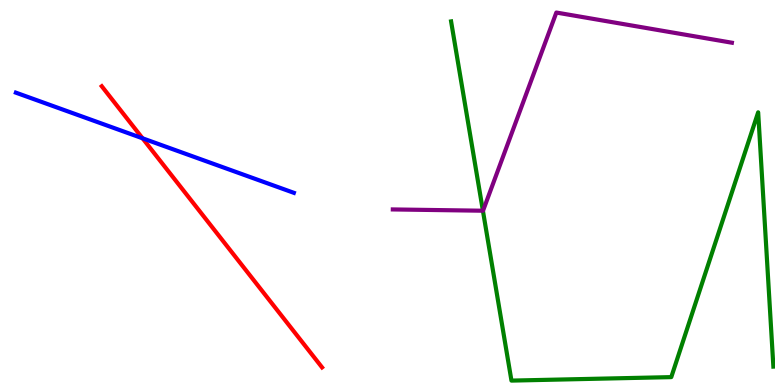[{'lines': ['blue', 'red'], 'intersections': [{'x': 1.84, 'y': 6.41}]}, {'lines': ['green', 'red'], 'intersections': []}, {'lines': ['purple', 'red'], 'intersections': []}, {'lines': ['blue', 'green'], 'intersections': []}, {'lines': ['blue', 'purple'], 'intersections': []}, {'lines': ['green', 'purple'], 'intersections': [{'x': 6.23, 'y': 4.53}]}]